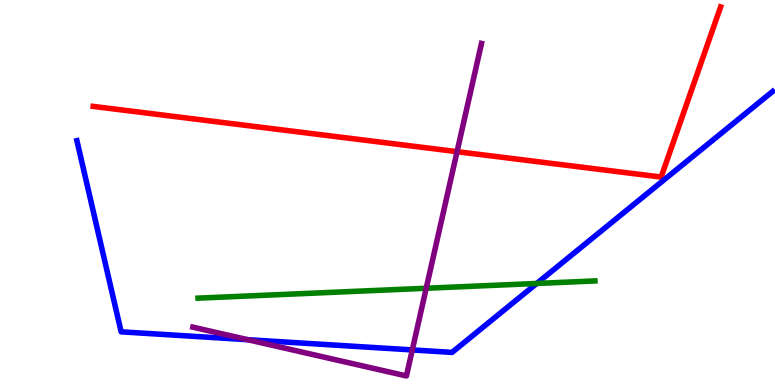[{'lines': ['blue', 'red'], 'intersections': []}, {'lines': ['green', 'red'], 'intersections': []}, {'lines': ['purple', 'red'], 'intersections': [{'x': 5.9, 'y': 6.06}]}, {'lines': ['blue', 'green'], 'intersections': [{'x': 6.93, 'y': 2.64}]}, {'lines': ['blue', 'purple'], 'intersections': [{'x': 3.2, 'y': 1.18}, {'x': 5.32, 'y': 0.911}]}, {'lines': ['green', 'purple'], 'intersections': [{'x': 5.5, 'y': 2.51}]}]